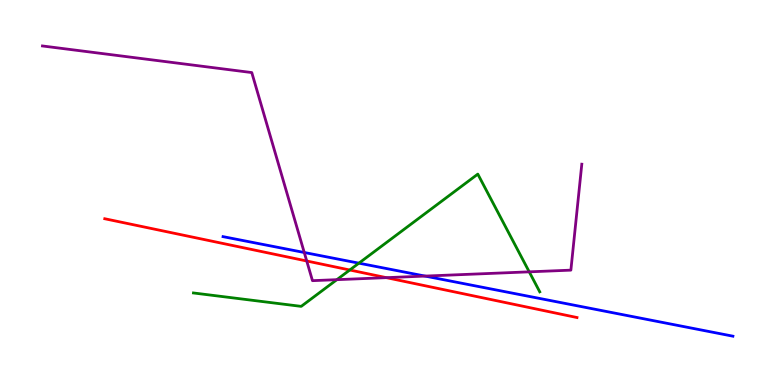[{'lines': ['blue', 'red'], 'intersections': []}, {'lines': ['green', 'red'], 'intersections': [{'x': 4.51, 'y': 2.99}]}, {'lines': ['purple', 'red'], 'intersections': [{'x': 3.96, 'y': 3.22}, {'x': 4.99, 'y': 2.79}]}, {'lines': ['blue', 'green'], 'intersections': [{'x': 4.63, 'y': 3.16}]}, {'lines': ['blue', 'purple'], 'intersections': [{'x': 3.93, 'y': 3.44}, {'x': 5.48, 'y': 2.83}]}, {'lines': ['green', 'purple'], 'intersections': [{'x': 4.35, 'y': 2.74}, {'x': 6.83, 'y': 2.94}]}]